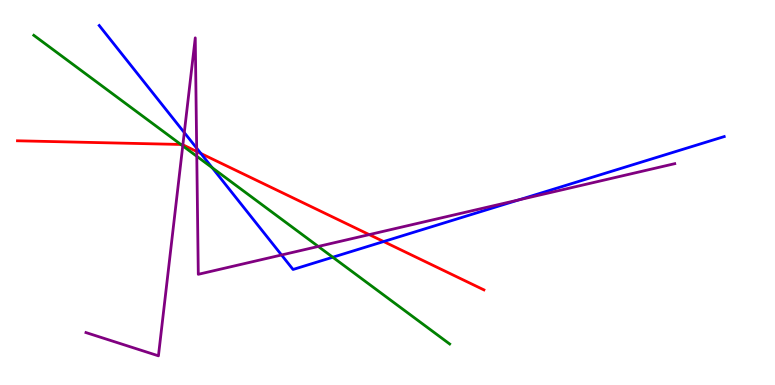[{'lines': ['blue', 'red'], 'intersections': [{'x': 2.59, 'y': 6.01}, {'x': 4.95, 'y': 3.73}]}, {'lines': ['green', 'red'], 'intersections': [{'x': 2.33, 'y': 6.25}]}, {'lines': ['purple', 'red'], 'intersections': [{'x': 2.36, 'y': 6.24}, {'x': 2.54, 'y': 6.07}, {'x': 4.76, 'y': 3.91}]}, {'lines': ['blue', 'green'], 'intersections': [{'x': 2.74, 'y': 5.64}, {'x': 4.29, 'y': 3.32}]}, {'lines': ['blue', 'purple'], 'intersections': [{'x': 2.38, 'y': 6.56}, {'x': 2.54, 'y': 6.15}, {'x': 3.63, 'y': 3.38}, {'x': 6.7, 'y': 4.81}]}, {'lines': ['green', 'purple'], 'intersections': [{'x': 2.36, 'y': 6.21}, {'x': 2.54, 'y': 5.94}, {'x': 4.11, 'y': 3.6}]}]